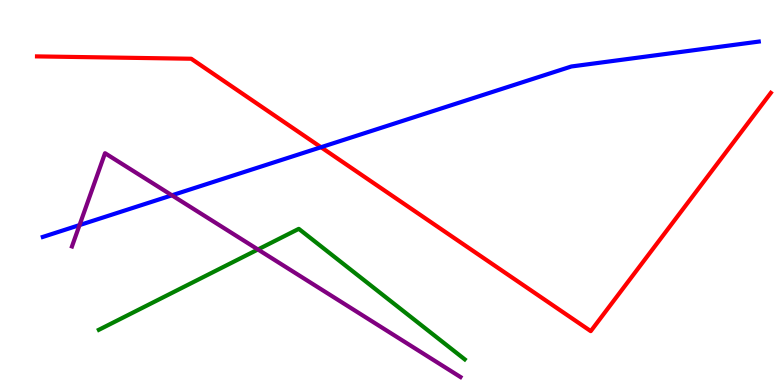[{'lines': ['blue', 'red'], 'intersections': [{'x': 4.14, 'y': 6.18}]}, {'lines': ['green', 'red'], 'intersections': []}, {'lines': ['purple', 'red'], 'intersections': []}, {'lines': ['blue', 'green'], 'intersections': []}, {'lines': ['blue', 'purple'], 'intersections': [{'x': 1.03, 'y': 4.15}, {'x': 2.22, 'y': 4.93}]}, {'lines': ['green', 'purple'], 'intersections': [{'x': 3.33, 'y': 3.52}]}]